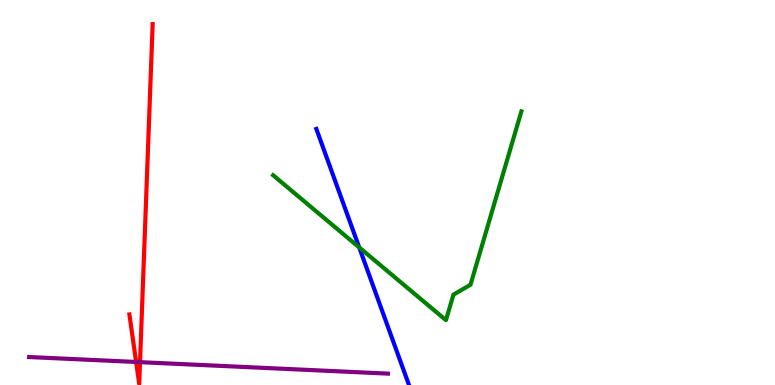[{'lines': ['blue', 'red'], 'intersections': []}, {'lines': ['green', 'red'], 'intersections': []}, {'lines': ['purple', 'red'], 'intersections': [{'x': 1.76, 'y': 0.598}, {'x': 1.81, 'y': 0.593}]}, {'lines': ['blue', 'green'], 'intersections': [{'x': 4.63, 'y': 3.57}]}, {'lines': ['blue', 'purple'], 'intersections': []}, {'lines': ['green', 'purple'], 'intersections': []}]